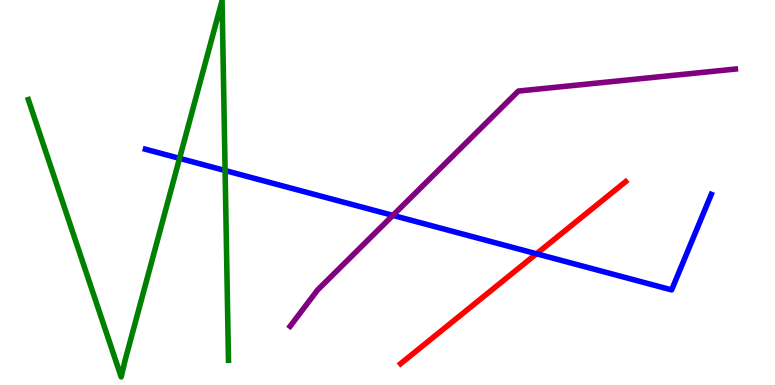[{'lines': ['blue', 'red'], 'intersections': [{'x': 6.92, 'y': 3.41}]}, {'lines': ['green', 'red'], 'intersections': []}, {'lines': ['purple', 'red'], 'intersections': []}, {'lines': ['blue', 'green'], 'intersections': [{'x': 2.32, 'y': 5.89}, {'x': 2.9, 'y': 5.57}]}, {'lines': ['blue', 'purple'], 'intersections': [{'x': 5.07, 'y': 4.41}]}, {'lines': ['green', 'purple'], 'intersections': []}]